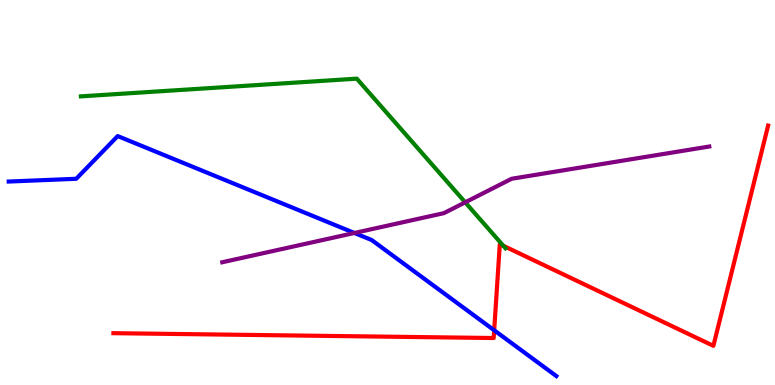[{'lines': ['blue', 'red'], 'intersections': [{'x': 6.38, 'y': 1.42}]}, {'lines': ['green', 'red'], 'intersections': [{'x': 6.49, 'y': 3.62}]}, {'lines': ['purple', 'red'], 'intersections': []}, {'lines': ['blue', 'green'], 'intersections': []}, {'lines': ['blue', 'purple'], 'intersections': [{'x': 4.57, 'y': 3.95}]}, {'lines': ['green', 'purple'], 'intersections': [{'x': 6.0, 'y': 4.74}]}]